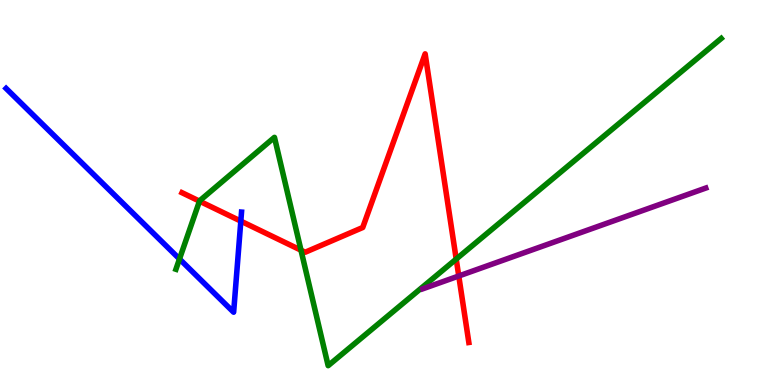[{'lines': ['blue', 'red'], 'intersections': [{'x': 3.11, 'y': 4.26}]}, {'lines': ['green', 'red'], 'intersections': [{'x': 2.57, 'y': 4.78}, {'x': 3.88, 'y': 3.5}, {'x': 5.89, 'y': 3.27}]}, {'lines': ['purple', 'red'], 'intersections': [{'x': 5.92, 'y': 2.83}]}, {'lines': ['blue', 'green'], 'intersections': [{'x': 2.32, 'y': 3.27}]}, {'lines': ['blue', 'purple'], 'intersections': []}, {'lines': ['green', 'purple'], 'intersections': []}]